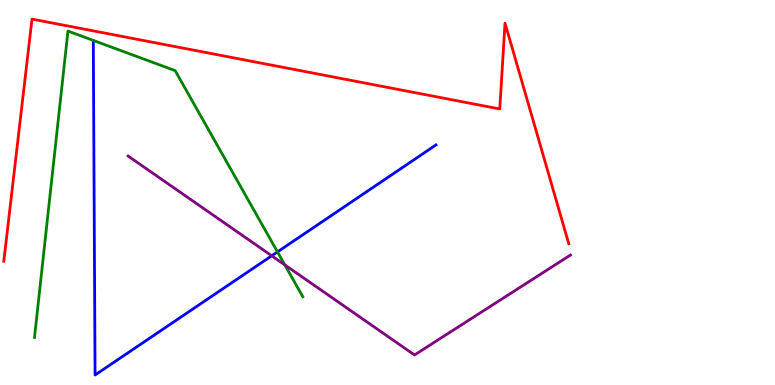[{'lines': ['blue', 'red'], 'intersections': []}, {'lines': ['green', 'red'], 'intersections': []}, {'lines': ['purple', 'red'], 'intersections': []}, {'lines': ['blue', 'green'], 'intersections': [{'x': 3.58, 'y': 3.46}]}, {'lines': ['blue', 'purple'], 'intersections': [{'x': 3.51, 'y': 3.36}]}, {'lines': ['green', 'purple'], 'intersections': [{'x': 3.68, 'y': 3.12}]}]